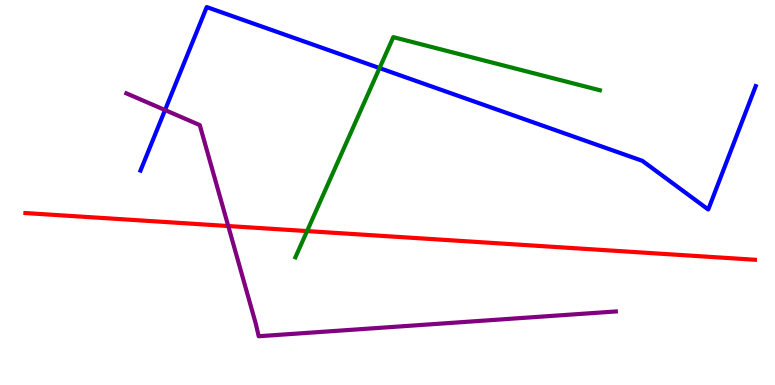[{'lines': ['blue', 'red'], 'intersections': []}, {'lines': ['green', 'red'], 'intersections': [{'x': 3.96, 'y': 4.0}]}, {'lines': ['purple', 'red'], 'intersections': [{'x': 2.95, 'y': 4.13}]}, {'lines': ['blue', 'green'], 'intersections': [{'x': 4.9, 'y': 8.23}]}, {'lines': ['blue', 'purple'], 'intersections': [{'x': 2.13, 'y': 7.14}]}, {'lines': ['green', 'purple'], 'intersections': []}]